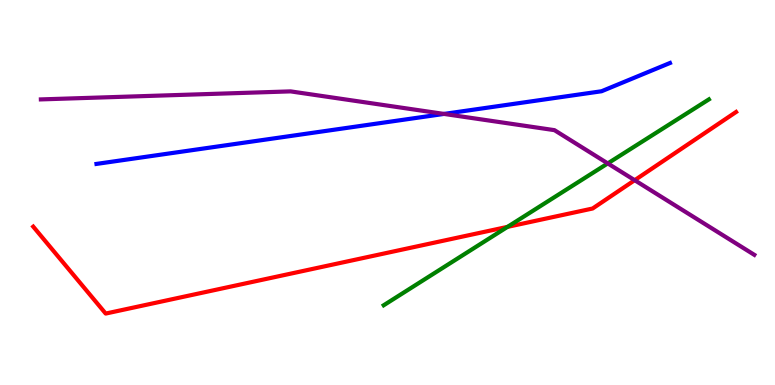[{'lines': ['blue', 'red'], 'intersections': []}, {'lines': ['green', 'red'], 'intersections': [{'x': 6.55, 'y': 4.11}]}, {'lines': ['purple', 'red'], 'intersections': [{'x': 8.19, 'y': 5.32}]}, {'lines': ['blue', 'green'], 'intersections': []}, {'lines': ['blue', 'purple'], 'intersections': [{'x': 5.73, 'y': 7.04}]}, {'lines': ['green', 'purple'], 'intersections': [{'x': 7.84, 'y': 5.76}]}]